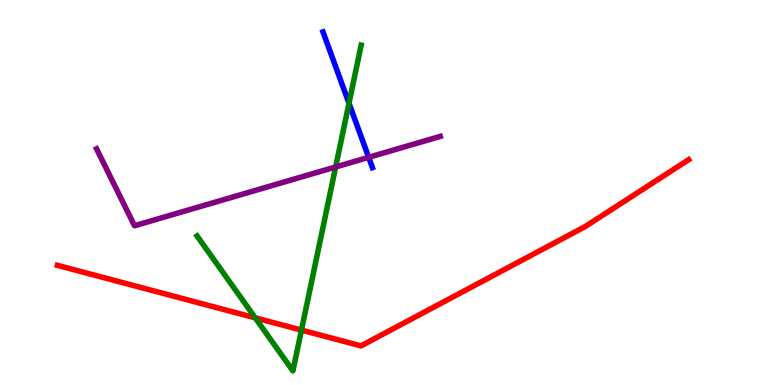[{'lines': ['blue', 'red'], 'intersections': []}, {'lines': ['green', 'red'], 'intersections': [{'x': 3.29, 'y': 1.74}, {'x': 3.89, 'y': 1.43}]}, {'lines': ['purple', 'red'], 'intersections': []}, {'lines': ['blue', 'green'], 'intersections': [{'x': 4.5, 'y': 7.32}]}, {'lines': ['blue', 'purple'], 'intersections': [{'x': 4.76, 'y': 5.91}]}, {'lines': ['green', 'purple'], 'intersections': [{'x': 4.33, 'y': 5.66}]}]